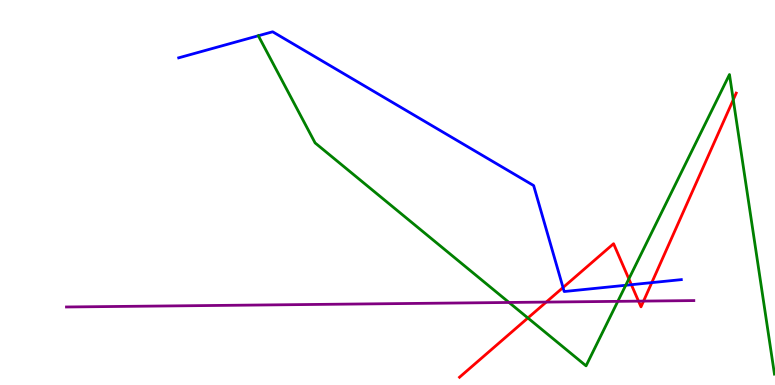[{'lines': ['blue', 'red'], 'intersections': [{'x': 7.26, 'y': 2.53}, {'x': 8.15, 'y': 2.61}, {'x': 8.41, 'y': 2.66}]}, {'lines': ['green', 'red'], 'intersections': [{'x': 6.81, 'y': 1.74}, {'x': 8.11, 'y': 2.76}, {'x': 9.46, 'y': 7.41}]}, {'lines': ['purple', 'red'], 'intersections': [{'x': 7.05, 'y': 2.15}, {'x': 8.24, 'y': 2.18}, {'x': 8.3, 'y': 2.18}]}, {'lines': ['blue', 'green'], 'intersections': [{'x': 3.33, 'y': 9.07}, {'x': 8.07, 'y': 2.59}]}, {'lines': ['blue', 'purple'], 'intersections': []}, {'lines': ['green', 'purple'], 'intersections': [{'x': 6.57, 'y': 2.14}, {'x': 7.97, 'y': 2.17}]}]